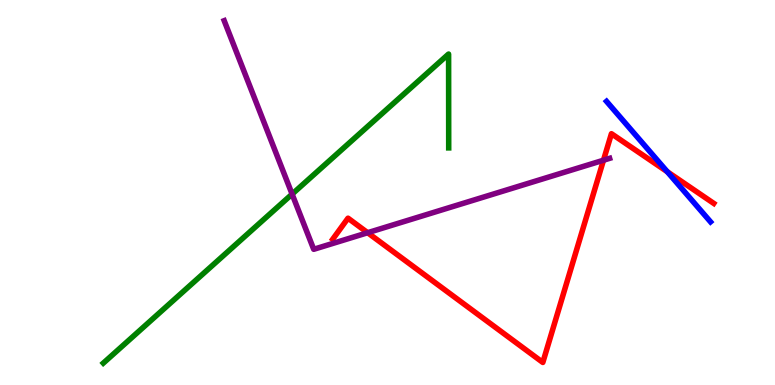[{'lines': ['blue', 'red'], 'intersections': [{'x': 8.61, 'y': 5.54}]}, {'lines': ['green', 'red'], 'intersections': []}, {'lines': ['purple', 'red'], 'intersections': [{'x': 4.74, 'y': 3.96}, {'x': 7.79, 'y': 5.84}]}, {'lines': ['blue', 'green'], 'intersections': []}, {'lines': ['blue', 'purple'], 'intersections': []}, {'lines': ['green', 'purple'], 'intersections': [{'x': 3.77, 'y': 4.96}]}]